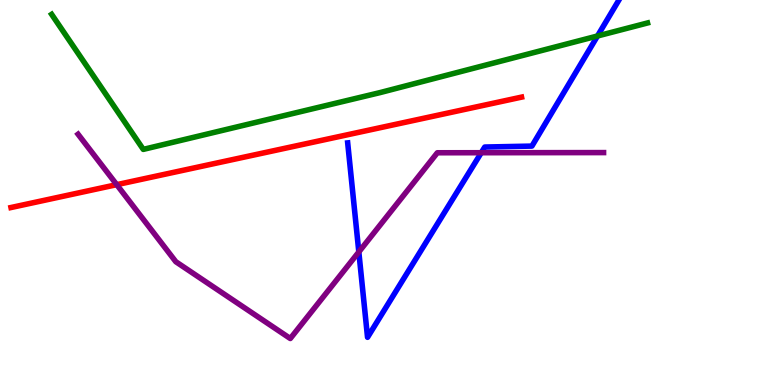[{'lines': ['blue', 'red'], 'intersections': []}, {'lines': ['green', 'red'], 'intersections': []}, {'lines': ['purple', 'red'], 'intersections': [{'x': 1.51, 'y': 5.2}]}, {'lines': ['blue', 'green'], 'intersections': [{'x': 7.71, 'y': 9.07}]}, {'lines': ['blue', 'purple'], 'intersections': [{'x': 4.63, 'y': 3.46}, {'x': 6.21, 'y': 6.03}]}, {'lines': ['green', 'purple'], 'intersections': []}]